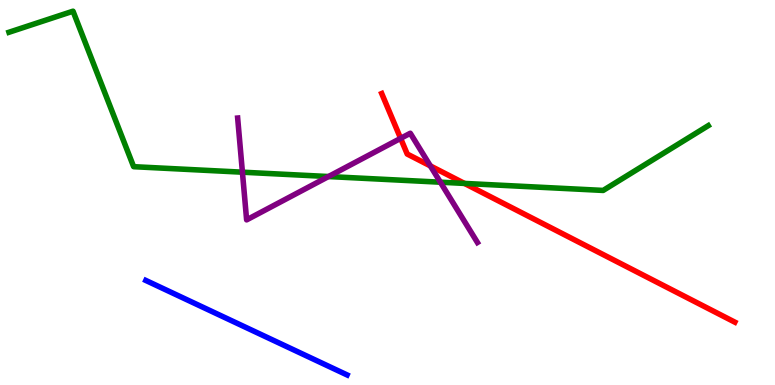[{'lines': ['blue', 'red'], 'intersections': []}, {'lines': ['green', 'red'], 'intersections': [{'x': 5.99, 'y': 5.24}]}, {'lines': ['purple', 'red'], 'intersections': [{'x': 5.17, 'y': 6.41}, {'x': 5.55, 'y': 5.69}]}, {'lines': ['blue', 'green'], 'intersections': []}, {'lines': ['blue', 'purple'], 'intersections': []}, {'lines': ['green', 'purple'], 'intersections': [{'x': 3.13, 'y': 5.53}, {'x': 4.24, 'y': 5.41}, {'x': 5.68, 'y': 5.27}]}]